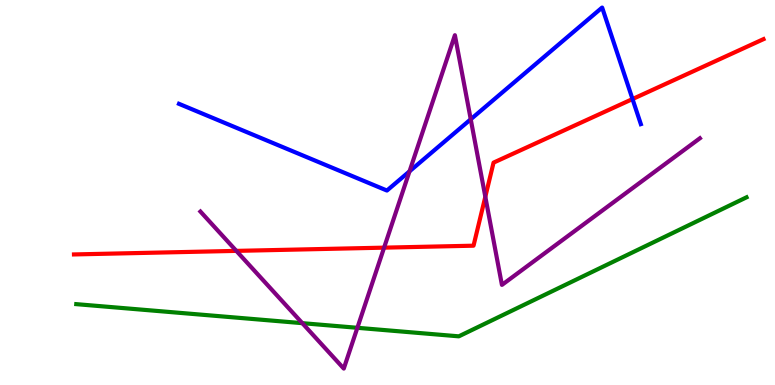[{'lines': ['blue', 'red'], 'intersections': [{'x': 8.16, 'y': 7.43}]}, {'lines': ['green', 'red'], 'intersections': []}, {'lines': ['purple', 'red'], 'intersections': [{'x': 3.05, 'y': 3.48}, {'x': 4.96, 'y': 3.57}, {'x': 6.26, 'y': 4.89}]}, {'lines': ['blue', 'green'], 'intersections': []}, {'lines': ['blue', 'purple'], 'intersections': [{'x': 5.28, 'y': 5.55}, {'x': 6.07, 'y': 6.9}]}, {'lines': ['green', 'purple'], 'intersections': [{'x': 3.9, 'y': 1.61}, {'x': 4.61, 'y': 1.49}]}]